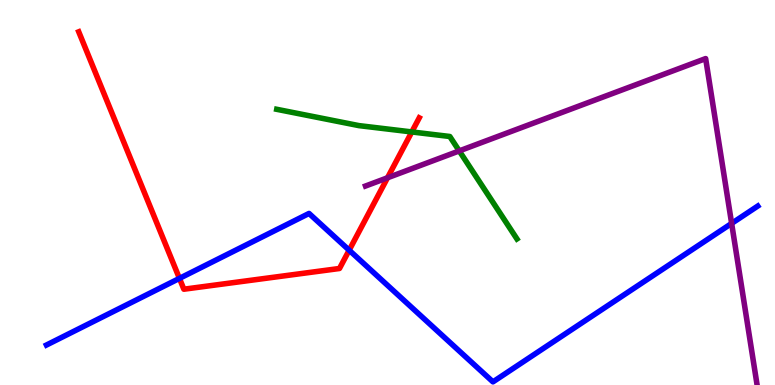[{'lines': ['blue', 'red'], 'intersections': [{'x': 2.32, 'y': 2.77}, {'x': 4.51, 'y': 3.5}]}, {'lines': ['green', 'red'], 'intersections': [{'x': 5.31, 'y': 6.57}]}, {'lines': ['purple', 'red'], 'intersections': [{'x': 5.0, 'y': 5.38}]}, {'lines': ['blue', 'green'], 'intersections': []}, {'lines': ['blue', 'purple'], 'intersections': [{'x': 9.44, 'y': 4.2}]}, {'lines': ['green', 'purple'], 'intersections': [{'x': 5.93, 'y': 6.08}]}]